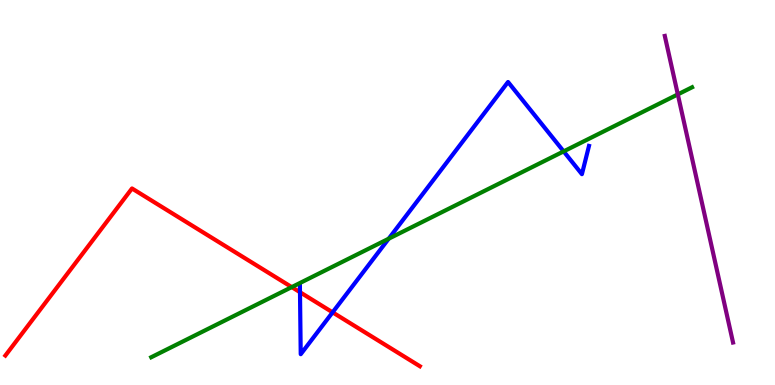[{'lines': ['blue', 'red'], 'intersections': [{'x': 3.87, 'y': 2.41}, {'x': 4.29, 'y': 1.89}]}, {'lines': ['green', 'red'], 'intersections': [{'x': 3.76, 'y': 2.54}]}, {'lines': ['purple', 'red'], 'intersections': []}, {'lines': ['blue', 'green'], 'intersections': [{'x': 5.02, 'y': 3.8}, {'x': 7.27, 'y': 6.07}]}, {'lines': ['blue', 'purple'], 'intersections': []}, {'lines': ['green', 'purple'], 'intersections': [{'x': 8.75, 'y': 7.55}]}]